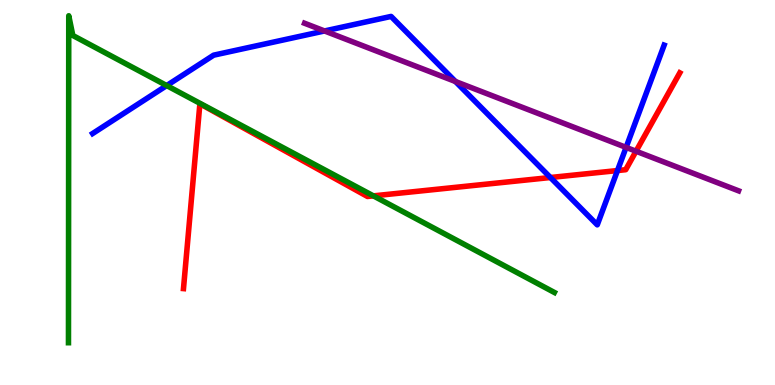[{'lines': ['blue', 'red'], 'intersections': [{'x': 7.1, 'y': 5.39}, {'x': 7.97, 'y': 5.57}]}, {'lines': ['green', 'red'], 'intersections': [{'x': 4.82, 'y': 4.91}]}, {'lines': ['purple', 'red'], 'intersections': [{'x': 8.21, 'y': 6.07}]}, {'lines': ['blue', 'green'], 'intersections': [{'x': 2.15, 'y': 7.78}]}, {'lines': ['blue', 'purple'], 'intersections': [{'x': 4.19, 'y': 9.2}, {'x': 5.88, 'y': 7.88}, {'x': 8.08, 'y': 6.17}]}, {'lines': ['green', 'purple'], 'intersections': []}]